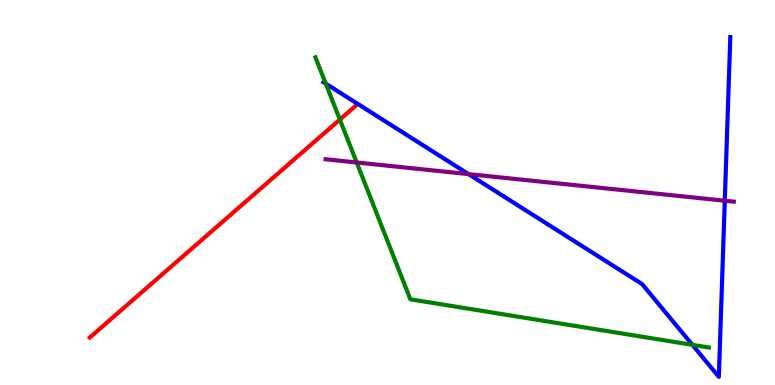[{'lines': ['blue', 'red'], 'intersections': []}, {'lines': ['green', 'red'], 'intersections': [{'x': 4.39, 'y': 6.89}]}, {'lines': ['purple', 'red'], 'intersections': []}, {'lines': ['blue', 'green'], 'intersections': [{'x': 4.2, 'y': 7.83}, {'x': 8.93, 'y': 1.04}]}, {'lines': ['blue', 'purple'], 'intersections': [{'x': 6.05, 'y': 5.48}, {'x': 9.35, 'y': 4.79}]}, {'lines': ['green', 'purple'], 'intersections': [{'x': 4.6, 'y': 5.78}]}]